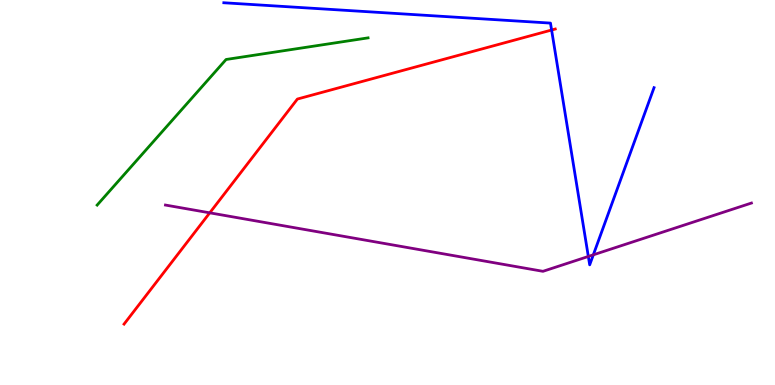[{'lines': ['blue', 'red'], 'intersections': [{'x': 7.12, 'y': 9.22}]}, {'lines': ['green', 'red'], 'intersections': []}, {'lines': ['purple', 'red'], 'intersections': [{'x': 2.71, 'y': 4.47}]}, {'lines': ['blue', 'green'], 'intersections': []}, {'lines': ['blue', 'purple'], 'intersections': [{'x': 7.59, 'y': 3.34}, {'x': 7.66, 'y': 3.38}]}, {'lines': ['green', 'purple'], 'intersections': []}]